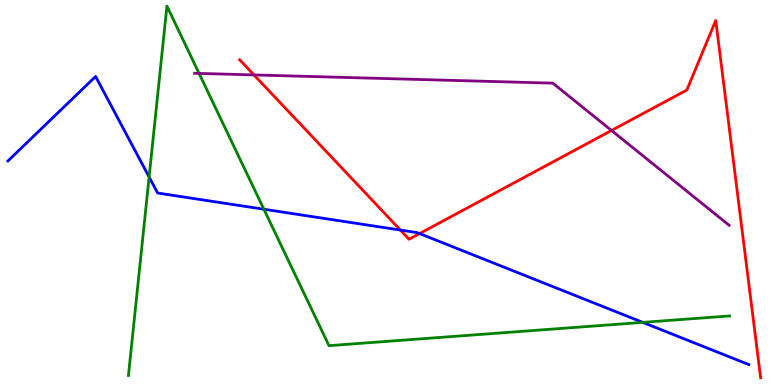[{'lines': ['blue', 'red'], 'intersections': [{'x': 5.17, 'y': 4.02}, {'x': 5.41, 'y': 3.93}]}, {'lines': ['green', 'red'], 'intersections': []}, {'lines': ['purple', 'red'], 'intersections': [{'x': 3.28, 'y': 8.05}, {'x': 7.89, 'y': 6.61}]}, {'lines': ['blue', 'green'], 'intersections': [{'x': 1.92, 'y': 5.4}, {'x': 3.41, 'y': 4.57}, {'x': 8.29, 'y': 1.63}]}, {'lines': ['blue', 'purple'], 'intersections': []}, {'lines': ['green', 'purple'], 'intersections': [{'x': 2.57, 'y': 8.09}]}]